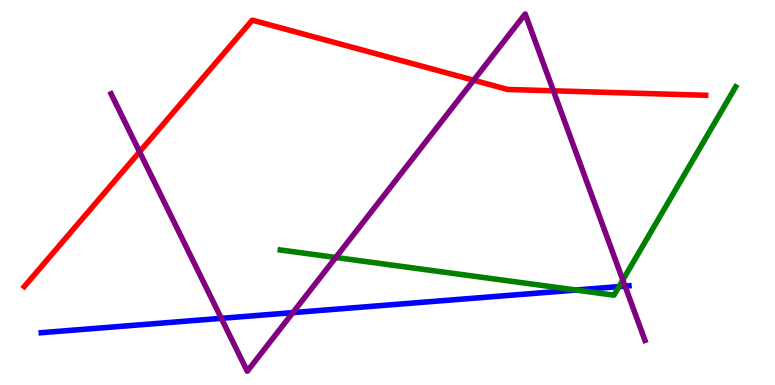[{'lines': ['blue', 'red'], 'intersections': []}, {'lines': ['green', 'red'], 'intersections': []}, {'lines': ['purple', 'red'], 'intersections': [{'x': 1.8, 'y': 6.06}, {'x': 6.11, 'y': 7.92}, {'x': 7.14, 'y': 7.64}]}, {'lines': ['blue', 'green'], 'intersections': [{'x': 7.43, 'y': 2.47}, {'x': 7.99, 'y': 2.56}]}, {'lines': ['blue', 'purple'], 'intersections': [{'x': 2.86, 'y': 1.73}, {'x': 3.78, 'y': 1.88}, {'x': 8.07, 'y': 2.57}]}, {'lines': ['green', 'purple'], 'intersections': [{'x': 4.33, 'y': 3.31}, {'x': 8.04, 'y': 2.73}]}]